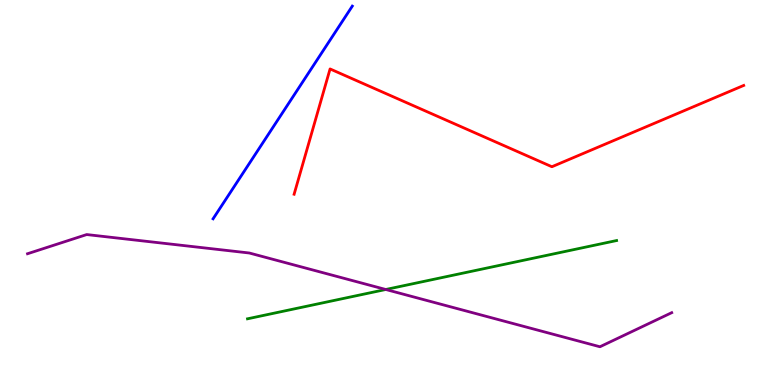[{'lines': ['blue', 'red'], 'intersections': []}, {'lines': ['green', 'red'], 'intersections': []}, {'lines': ['purple', 'red'], 'intersections': []}, {'lines': ['blue', 'green'], 'intersections': []}, {'lines': ['blue', 'purple'], 'intersections': []}, {'lines': ['green', 'purple'], 'intersections': [{'x': 4.98, 'y': 2.48}]}]